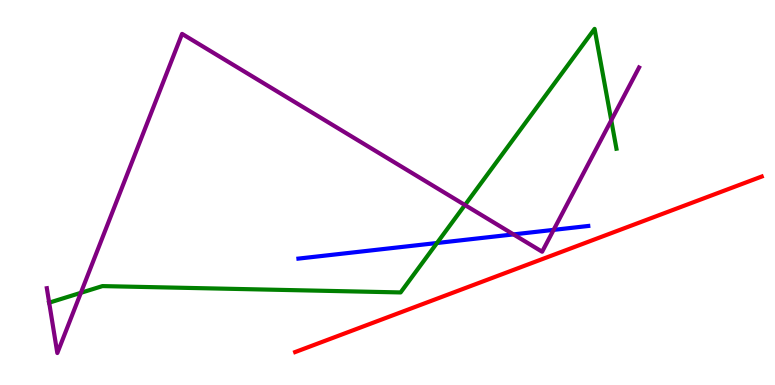[{'lines': ['blue', 'red'], 'intersections': []}, {'lines': ['green', 'red'], 'intersections': []}, {'lines': ['purple', 'red'], 'intersections': []}, {'lines': ['blue', 'green'], 'intersections': [{'x': 5.64, 'y': 3.69}]}, {'lines': ['blue', 'purple'], 'intersections': [{'x': 6.63, 'y': 3.91}, {'x': 7.14, 'y': 4.03}]}, {'lines': ['green', 'purple'], 'intersections': [{'x': 0.634, 'y': 2.14}, {'x': 1.04, 'y': 2.39}, {'x': 6.0, 'y': 4.67}, {'x': 7.89, 'y': 6.87}]}]